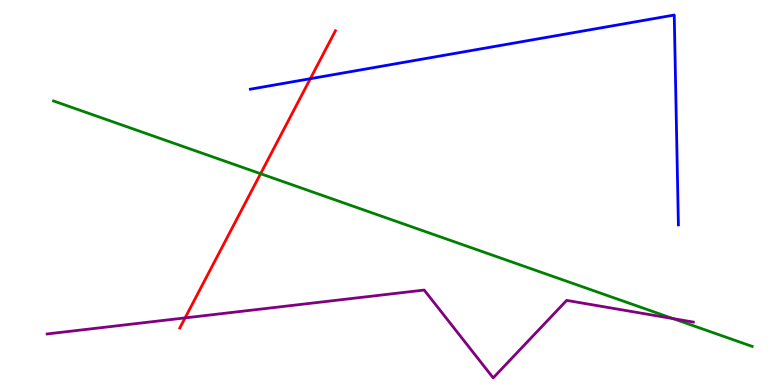[{'lines': ['blue', 'red'], 'intersections': [{'x': 4.0, 'y': 7.96}]}, {'lines': ['green', 'red'], 'intersections': [{'x': 3.36, 'y': 5.49}]}, {'lines': ['purple', 'red'], 'intersections': [{'x': 2.39, 'y': 1.74}]}, {'lines': ['blue', 'green'], 'intersections': []}, {'lines': ['blue', 'purple'], 'intersections': []}, {'lines': ['green', 'purple'], 'intersections': [{'x': 8.69, 'y': 1.72}]}]